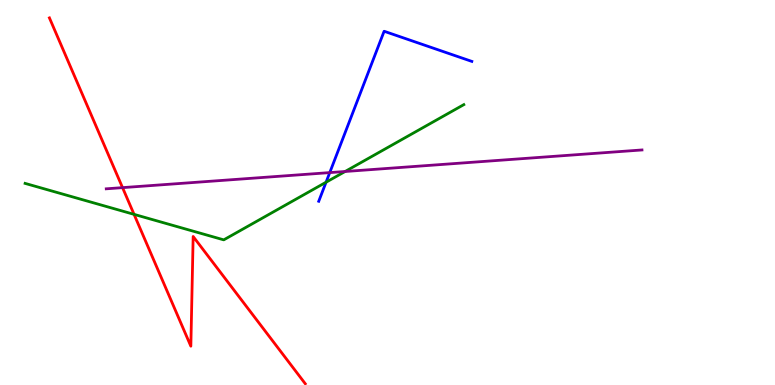[{'lines': ['blue', 'red'], 'intersections': []}, {'lines': ['green', 'red'], 'intersections': [{'x': 1.73, 'y': 4.43}]}, {'lines': ['purple', 'red'], 'intersections': [{'x': 1.58, 'y': 5.13}]}, {'lines': ['blue', 'green'], 'intersections': [{'x': 4.21, 'y': 5.27}]}, {'lines': ['blue', 'purple'], 'intersections': [{'x': 4.25, 'y': 5.52}]}, {'lines': ['green', 'purple'], 'intersections': [{'x': 4.45, 'y': 5.55}]}]